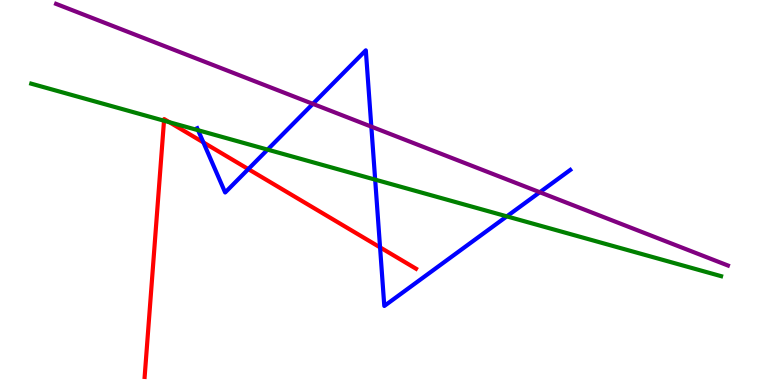[{'lines': ['blue', 'red'], 'intersections': [{'x': 2.62, 'y': 6.3}, {'x': 3.2, 'y': 5.61}, {'x': 4.9, 'y': 3.58}]}, {'lines': ['green', 'red'], 'intersections': [{'x': 2.12, 'y': 6.86}, {'x': 2.19, 'y': 6.83}]}, {'lines': ['purple', 'red'], 'intersections': []}, {'lines': ['blue', 'green'], 'intersections': [{'x': 2.56, 'y': 6.62}, {'x': 3.45, 'y': 6.11}, {'x': 4.84, 'y': 5.33}, {'x': 6.54, 'y': 4.38}]}, {'lines': ['blue', 'purple'], 'intersections': [{'x': 4.04, 'y': 7.3}, {'x': 4.79, 'y': 6.71}, {'x': 6.97, 'y': 5.01}]}, {'lines': ['green', 'purple'], 'intersections': []}]